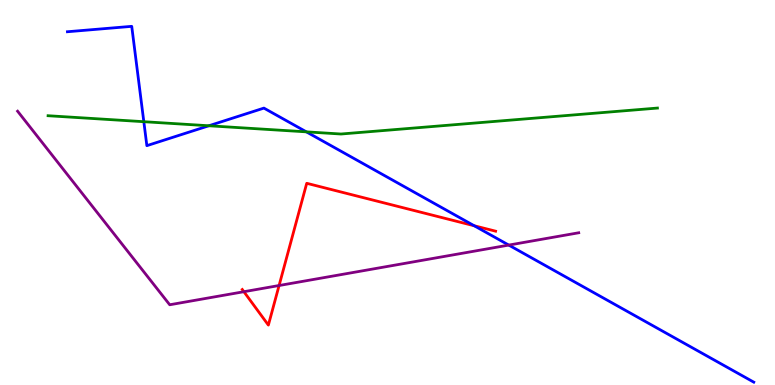[{'lines': ['blue', 'red'], 'intersections': [{'x': 6.12, 'y': 4.14}]}, {'lines': ['green', 'red'], 'intersections': []}, {'lines': ['purple', 'red'], 'intersections': [{'x': 3.15, 'y': 2.42}, {'x': 3.6, 'y': 2.58}]}, {'lines': ['blue', 'green'], 'intersections': [{'x': 1.86, 'y': 6.84}, {'x': 2.69, 'y': 6.73}, {'x': 3.95, 'y': 6.58}]}, {'lines': ['blue', 'purple'], 'intersections': [{'x': 6.56, 'y': 3.63}]}, {'lines': ['green', 'purple'], 'intersections': []}]